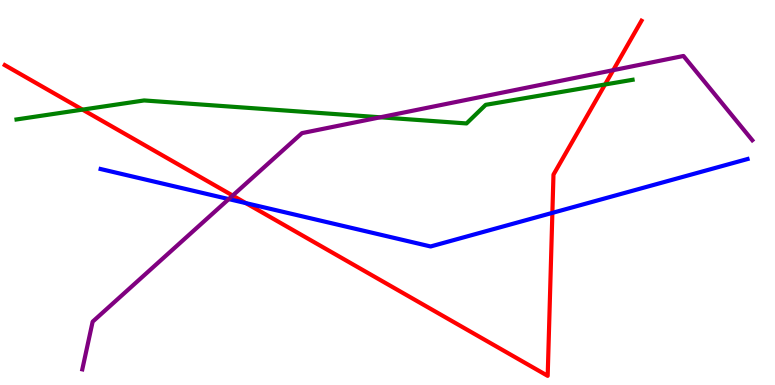[{'lines': ['blue', 'red'], 'intersections': [{'x': 3.17, 'y': 4.72}, {'x': 7.13, 'y': 4.47}]}, {'lines': ['green', 'red'], 'intersections': [{'x': 1.06, 'y': 7.15}, {'x': 7.81, 'y': 7.81}]}, {'lines': ['purple', 'red'], 'intersections': [{'x': 3.0, 'y': 4.92}, {'x': 7.91, 'y': 8.18}]}, {'lines': ['blue', 'green'], 'intersections': []}, {'lines': ['blue', 'purple'], 'intersections': [{'x': 2.95, 'y': 4.83}]}, {'lines': ['green', 'purple'], 'intersections': [{'x': 4.91, 'y': 6.95}]}]